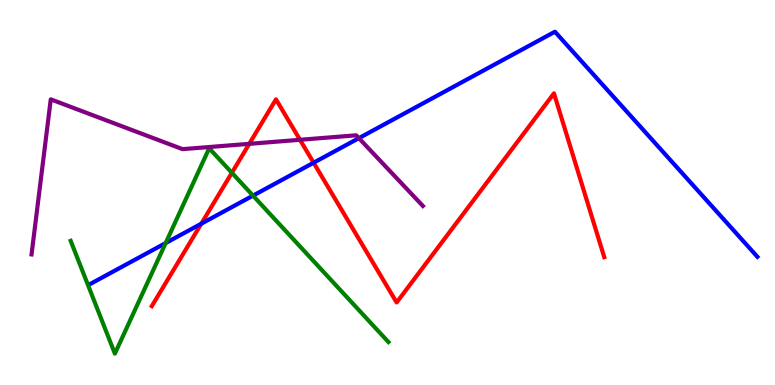[{'lines': ['blue', 'red'], 'intersections': [{'x': 2.6, 'y': 4.19}, {'x': 4.05, 'y': 5.77}]}, {'lines': ['green', 'red'], 'intersections': [{'x': 2.99, 'y': 5.51}]}, {'lines': ['purple', 'red'], 'intersections': [{'x': 3.22, 'y': 6.26}, {'x': 3.87, 'y': 6.37}]}, {'lines': ['blue', 'green'], 'intersections': [{'x': 2.14, 'y': 3.69}, {'x': 3.26, 'y': 4.92}]}, {'lines': ['blue', 'purple'], 'intersections': [{'x': 4.63, 'y': 6.41}]}, {'lines': ['green', 'purple'], 'intersections': []}]